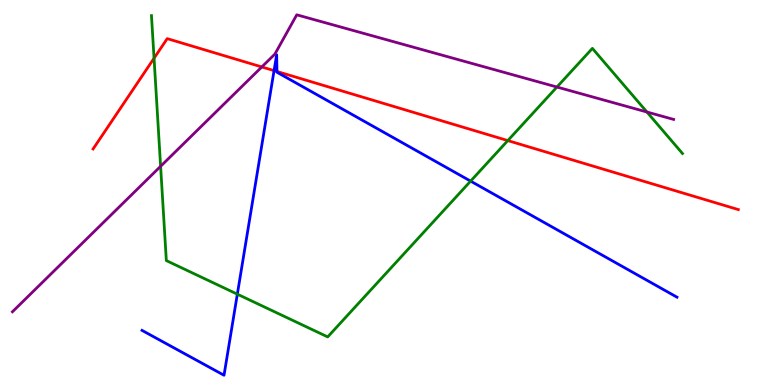[{'lines': ['blue', 'red'], 'intersections': [{'x': 3.54, 'y': 8.17}, {'x': 3.57, 'y': 8.14}]}, {'lines': ['green', 'red'], 'intersections': [{'x': 1.99, 'y': 8.49}, {'x': 6.55, 'y': 6.35}]}, {'lines': ['purple', 'red'], 'intersections': [{'x': 3.38, 'y': 8.26}]}, {'lines': ['blue', 'green'], 'intersections': [{'x': 3.06, 'y': 2.36}, {'x': 6.07, 'y': 5.3}]}, {'lines': ['blue', 'purple'], 'intersections': []}, {'lines': ['green', 'purple'], 'intersections': [{'x': 2.07, 'y': 5.68}, {'x': 7.19, 'y': 7.74}, {'x': 8.35, 'y': 7.09}]}]